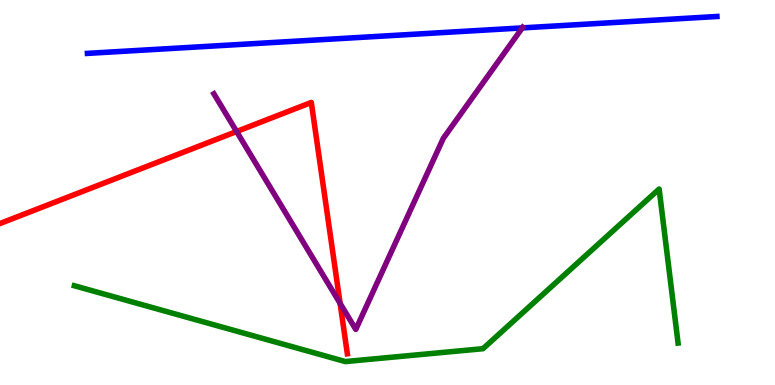[{'lines': ['blue', 'red'], 'intersections': []}, {'lines': ['green', 'red'], 'intersections': []}, {'lines': ['purple', 'red'], 'intersections': [{'x': 3.05, 'y': 6.58}, {'x': 4.39, 'y': 2.12}]}, {'lines': ['blue', 'green'], 'intersections': []}, {'lines': ['blue', 'purple'], 'intersections': [{'x': 6.74, 'y': 9.28}]}, {'lines': ['green', 'purple'], 'intersections': []}]